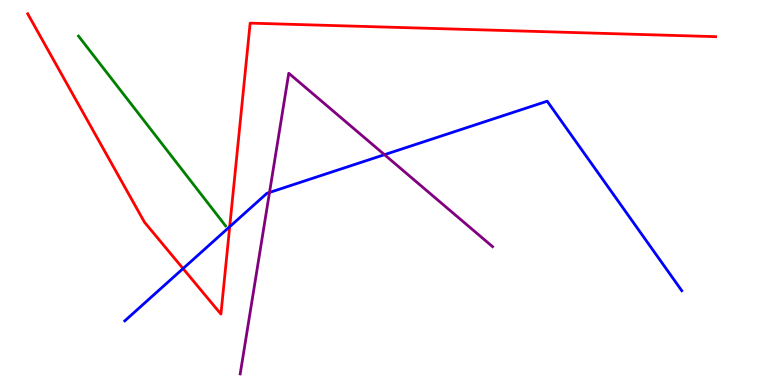[{'lines': ['blue', 'red'], 'intersections': [{'x': 2.36, 'y': 3.02}, {'x': 2.96, 'y': 4.11}]}, {'lines': ['green', 'red'], 'intersections': []}, {'lines': ['purple', 'red'], 'intersections': []}, {'lines': ['blue', 'green'], 'intersections': []}, {'lines': ['blue', 'purple'], 'intersections': [{'x': 3.48, 'y': 5.0}, {'x': 4.96, 'y': 5.98}]}, {'lines': ['green', 'purple'], 'intersections': []}]